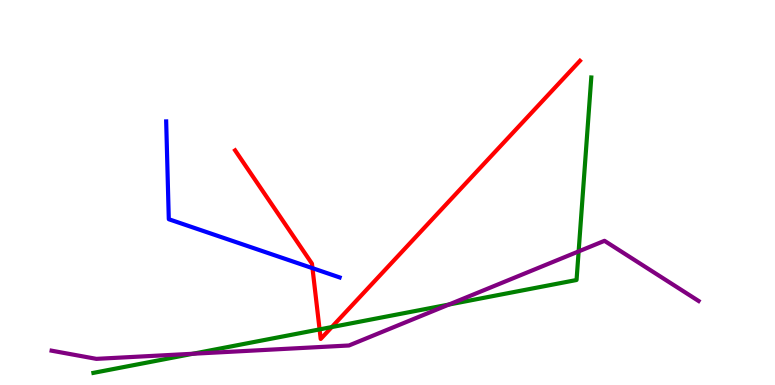[{'lines': ['blue', 'red'], 'intersections': [{'x': 4.03, 'y': 3.03}]}, {'lines': ['green', 'red'], 'intersections': [{'x': 4.12, 'y': 1.44}, {'x': 4.28, 'y': 1.51}]}, {'lines': ['purple', 'red'], 'intersections': []}, {'lines': ['blue', 'green'], 'intersections': []}, {'lines': ['blue', 'purple'], 'intersections': []}, {'lines': ['green', 'purple'], 'intersections': [{'x': 2.49, 'y': 0.812}, {'x': 5.79, 'y': 2.09}, {'x': 7.47, 'y': 3.47}]}]